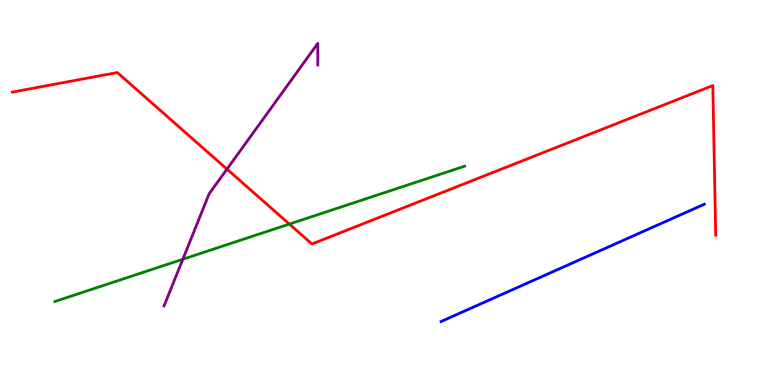[{'lines': ['blue', 'red'], 'intersections': []}, {'lines': ['green', 'red'], 'intersections': [{'x': 3.73, 'y': 4.18}]}, {'lines': ['purple', 'red'], 'intersections': [{'x': 2.93, 'y': 5.61}]}, {'lines': ['blue', 'green'], 'intersections': []}, {'lines': ['blue', 'purple'], 'intersections': []}, {'lines': ['green', 'purple'], 'intersections': [{'x': 2.36, 'y': 3.27}]}]